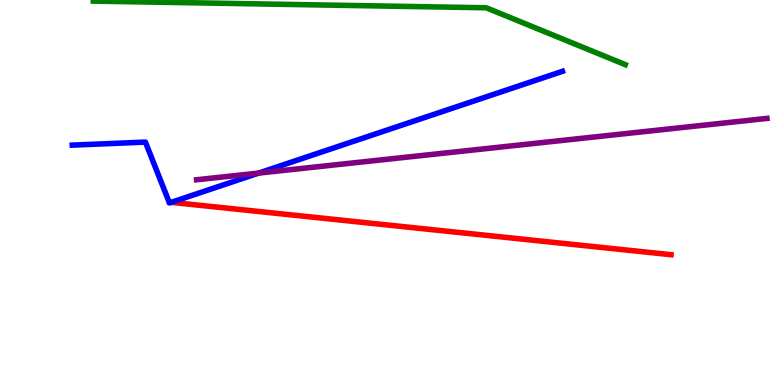[{'lines': ['blue', 'red'], 'intersections': [{'x': 2.21, 'y': 4.74}]}, {'lines': ['green', 'red'], 'intersections': []}, {'lines': ['purple', 'red'], 'intersections': []}, {'lines': ['blue', 'green'], 'intersections': []}, {'lines': ['blue', 'purple'], 'intersections': [{'x': 3.34, 'y': 5.5}]}, {'lines': ['green', 'purple'], 'intersections': []}]